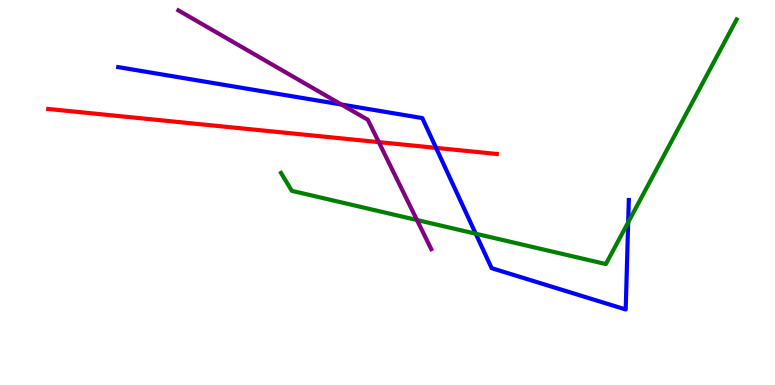[{'lines': ['blue', 'red'], 'intersections': [{'x': 5.63, 'y': 6.16}]}, {'lines': ['green', 'red'], 'intersections': []}, {'lines': ['purple', 'red'], 'intersections': [{'x': 4.89, 'y': 6.31}]}, {'lines': ['blue', 'green'], 'intersections': [{'x': 6.14, 'y': 3.93}, {'x': 8.11, 'y': 4.22}]}, {'lines': ['blue', 'purple'], 'intersections': [{'x': 4.4, 'y': 7.29}]}, {'lines': ['green', 'purple'], 'intersections': [{'x': 5.38, 'y': 4.29}]}]